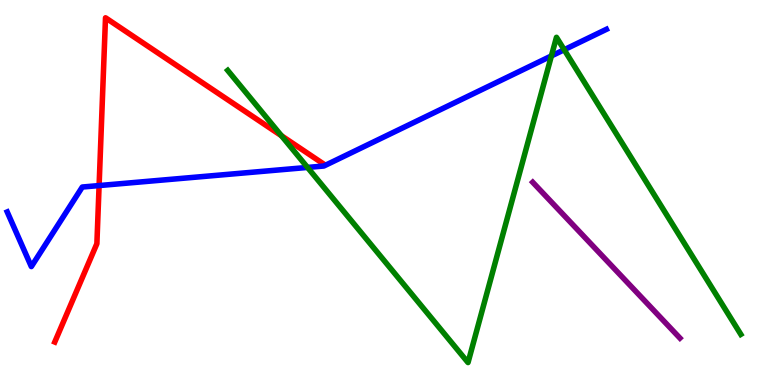[{'lines': ['blue', 'red'], 'intersections': [{'x': 1.28, 'y': 5.18}]}, {'lines': ['green', 'red'], 'intersections': [{'x': 3.63, 'y': 6.47}]}, {'lines': ['purple', 'red'], 'intersections': []}, {'lines': ['blue', 'green'], 'intersections': [{'x': 3.97, 'y': 5.65}, {'x': 7.11, 'y': 8.55}, {'x': 7.28, 'y': 8.71}]}, {'lines': ['blue', 'purple'], 'intersections': []}, {'lines': ['green', 'purple'], 'intersections': []}]